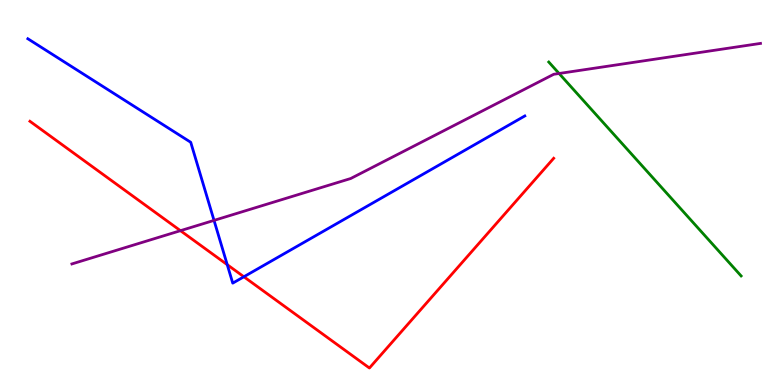[{'lines': ['blue', 'red'], 'intersections': [{'x': 2.93, 'y': 3.13}, {'x': 3.15, 'y': 2.81}]}, {'lines': ['green', 'red'], 'intersections': []}, {'lines': ['purple', 'red'], 'intersections': [{'x': 2.33, 'y': 4.01}]}, {'lines': ['blue', 'green'], 'intersections': []}, {'lines': ['blue', 'purple'], 'intersections': [{'x': 2.76, 'y': 4.28}]}, {'lines': ['green', 'purple'], 'intersections': [{'x': 7.21, 'y': 8.09}]}]